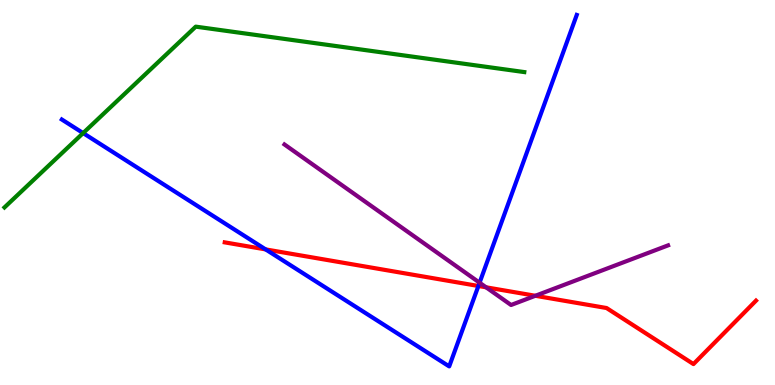[{'lines': ['blue', 'red'], 'intersections': [{'x': 3.43, 'y': 3.52}, {'x': 6.17, 'y': 2.57}]}, {'lines': ['green', 'red'], 'intersections': []}, {'lines': ['purple', 'red'], 'intersections': [{'x': 6.27, 'y': 2.54}, {'x': 6.91, 'y': 2.32}]}, {'lines': ['blue', 'green'], 'intersections': [{'x': 1.07, 'y': 6.54}]}, {'lines': ['blue', 'purple'], 'intersections': [{'x': 6.19, 'y': 2.66}]}, {'lines': ['green', 'purple'], 'intersections': []}]